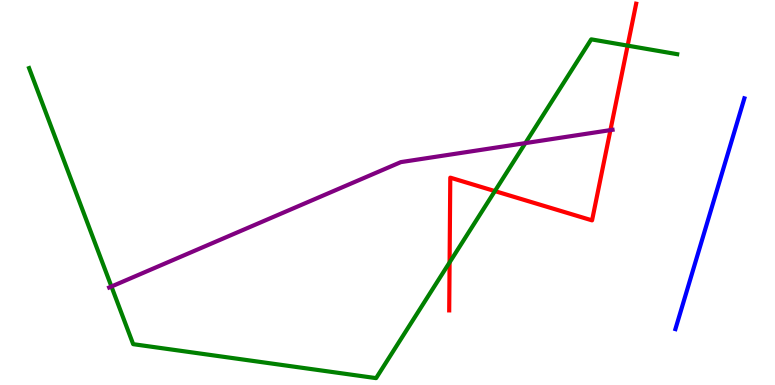[{'lines': ['blue', 'red'], 'intersections': []}, {'lines': ['green', 'red'], 'intersections': [{'x': 5.8, 'y': 3.18}, {'x': 6.39, 'y': 5.04}, {'x': 8.1, 'y': 8.81}]}, {'lines': ['purple', 'red'], 'intersections': [{'x': 7.88, 'y': 6.62}]}, {'lines': ['blue', 'green'], 'intersections': []}, {'lines': ['blue', 'purple'], 'intersections': []}, {'lines': ['green', 'purple'], 'intersections': [{'x': 1.44, 'y': 2.56}, {'x': 6.78, 'y': 6.28}]}]